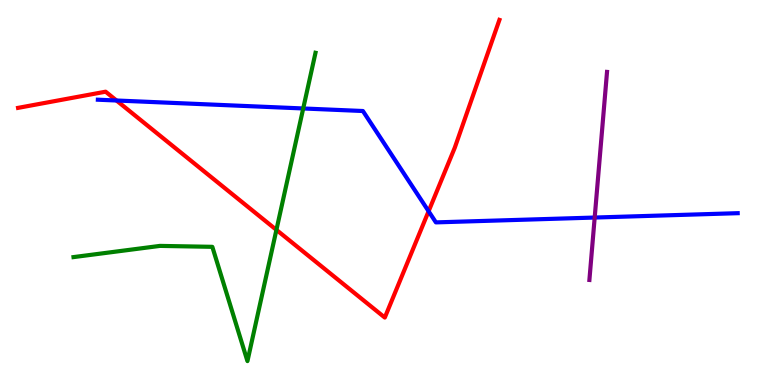[{'lines': ['blue', 'red'], 'intersections': [{'x': 1.5, 'y': 7.39}, {'x': 5.53, 'y': 4.51}]}, {'lines': ['green', 'red'], 'intersections': [{'x': 3.57, 'y': 4.03}]}, {'lines': ['purple', 'red'], 'intersections': []}, {'lines': ['blue', 'green'], 'intersections': [{'x': 3.91, 'y': 7.18}]}, {'lines': ['blue', 'purple'], 'intersections': [{'x': 7.67, 'y': 4.35}]}, {'lines': ['green', 'purple'], 'intersections': []}]